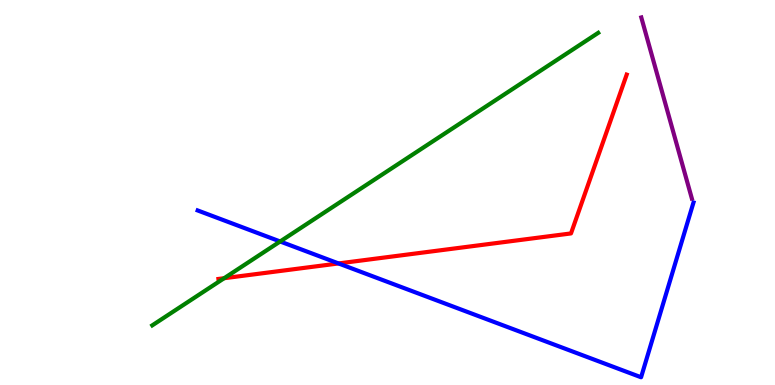[{'lines': ['blue', 'red'], 'intersections': [{'x': 4.37, 'y': 3.16}]}, {'lines': ['green', 'red'], 'intersections': [{'x': 2.89, 'y': 2.77}]}, {'lines': ['purple', 'red'], 'intersections': []}, {'lines': ['blue', 'green'], 'intersections': [{'x': 3.61, 'y': 3.73}]}, {'lines': ['blue', 'purple'], 'intersections': []}, {'lines': ['green', 'purple'], 'intersections': []}]